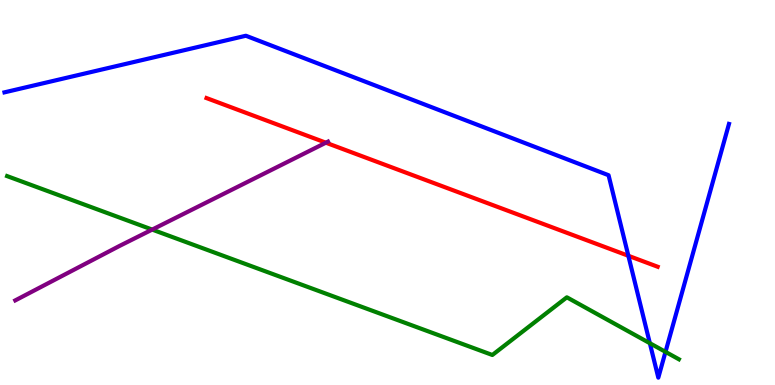[{'lines': ['blue', 'red'], 'intersections': [{'x': 8.11, 'y': 3.36}]}, {'lines': ['green', 'red'], 'intersections': []}, {'lines': ['purple', 'red'], 'intersections': [{'x': 4.2, 'y': 6.29}]}, {'lines': ['blue', 'green'], 'intersections': [{'x': 8.39, 'y': 1.09}, {'x': 8.59, 'y': 0.861}]}, {'lines': ['blue', 'purple'], 'intersections': []}, {'lines': ['green', 'purple'], 'intersections': [{'x': 1.96, 'y': 4.04}]}]